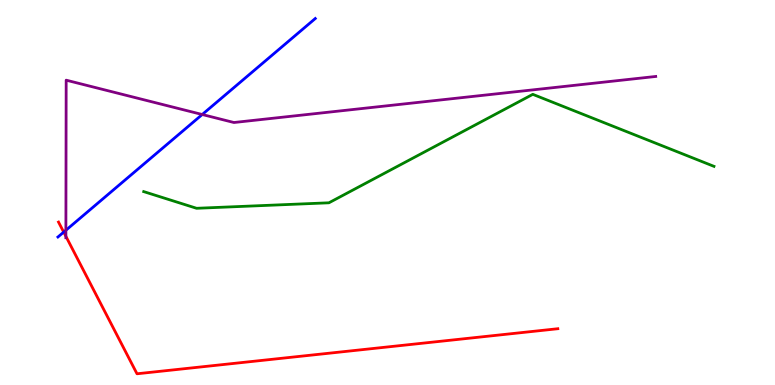[{'lines': ['blue', 'red'], 'intersections': [{'x': 0.822, 'y': 3.97}]}, {'lines': ['green', 'red'], 'intersections': []}, {'lines': ['purple', 'red'], 'intersections': [{'x': 0.85, 'y': 3.86}]}, {'lines': ['blue', 'green'], 'intersections': []}, {'lines': ['blue', 'purple'], 'intersections': [{'x': 0.85, 'y': 4.02}, {'x': 2.61, 'y': 7.03}]}, {'lines': ['green', 'purple'], 'intersections': []}]